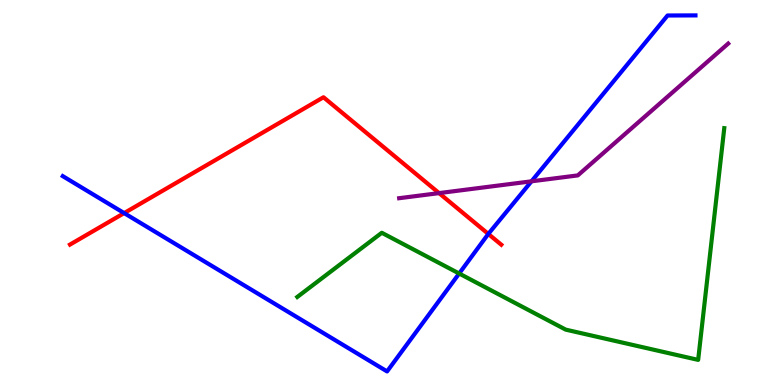[{'lines': ['blue', 'red'], 'intersections': [{'x': 1.6, 'y': 4.46}, {'x': 6.3, 'y': 3.92}]}, {'lines': ['green', 'red'], 'intersections': []}, {'lines': ['purple', 'red'], 'intersections': [{'x': 5.67, 'y': 4.98}]}, {'lines': ['blue', 'green'], 'intersections': [{'x': 5.92, 'y': 2.9}]}, {'lines': ['blue', 'purple'], 'intersections': [{'x': 6.86, 'y': 5.29}]}, {'lines': ['green', 'purple'], 'intersections': []}]